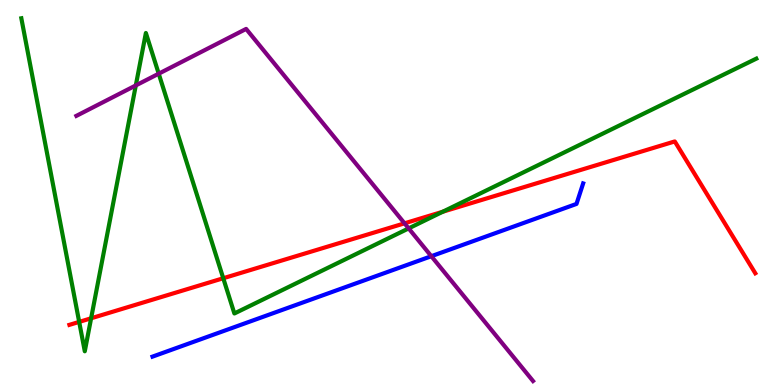[{'lines': ['blue', 'red'], 'intersections': []}, {'lines': ['green', 'red'], 'intersections': [{'x': 1.02, 'y': 1.64}, {'x': 1.18, 'y': 1.73}, {'x': 2.88, 'y': 2.77}, {'x': 5.71, 'y': 4.5}]}, {'lines': ['purple', 'red'], 'intersections': [{'x': 5.22, 'y': 4.2}]}, {'lines': ['blue', 'green'], 'intersections': []}, {'lines': ['blue', 'purple'], 'intersections': [{'x': 5.57, 'y': 3.35}]}, {'lines': ['green', 'purple'], 'intersections': [{'x': 1.75, 'y': 7.78}, {'x': 2.05, 'y': 8.09}, {'x': 5.27, 'y': 4.07}]}]